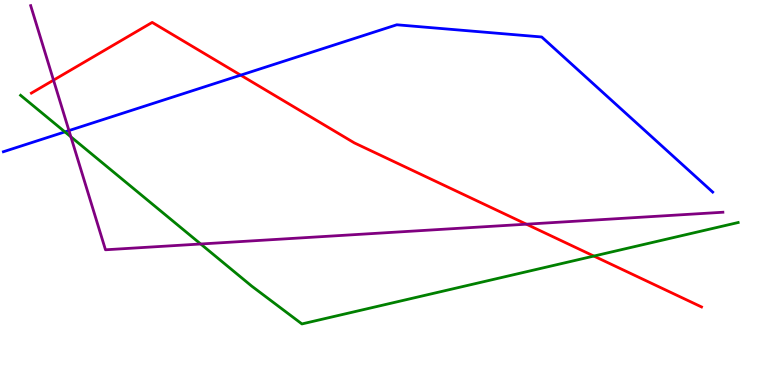[{'lines': ['blue', 'red'], 'intersections': [{'x': 3.11, 'y': 8.05}]}, {'lines': ['green', 'red'], 'intersections': [{'x': 7.66, 'y': 3.35}]}, {'lines': ['purple', 'red'], 'intersections': [{'x': 0.69, 'y': 7.92}, {'x': 6.79, 'y': 4.18}]}, {'lines': ['blue', 'green'], 'intersections': [{'x': 0.837, 'y': 6.57}]}, {'lines': ['blue', 'purple'], 'intersections': [{'x': 0.89, 'y': 6.61}]}, {'lines': ['green', 'purple'], 'intersections': [{'x': 0.915, 'y': 6.45}, {'x': 2.59, 'y': 3.66}]}]